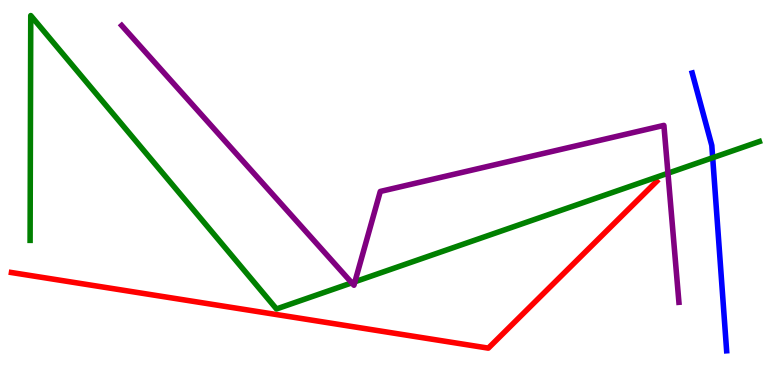[{'lines': ['blue', 'red'], 'intersections': []}, {'lines': ['green', 'red'], 'intersections': []}, {'lines': ['purple', 'red'], 'intersections': []}, {'lines': ['blue', 'green'], 'intersections': [{'x': 9.2, 'y': 5.9}]}, {'lines': ['blue', 'purple'], 'intersections': []}, {'lines': ['green', 'purple'], 'intersections': [{'x': 4.54, 'y': 2.65}, {'x': 4.58, 'y': 2.68}, {'x': 8.62, 'y': 5.5}]}]